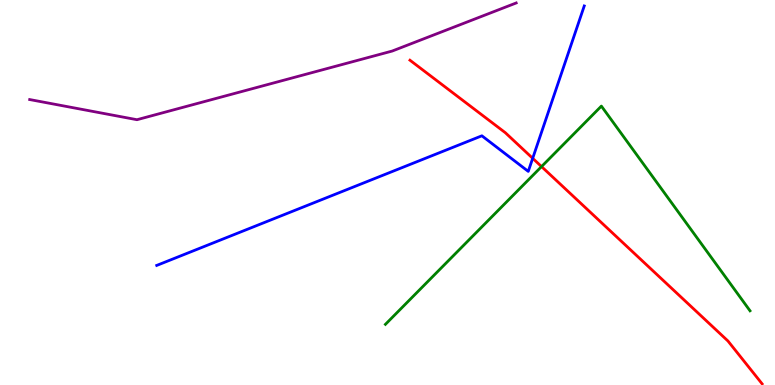[{'lines': ['blue', 'red'], 'intersections': [{'x': 6.87, 'y': 5.89}]}, {'lines': ['green', 'red'], 'intersections': [{'x': 6.99, 'y': 5.67}]}, {'lines': ['purple', 'red'], 'intersections': []}, {'lines': ['blue', 'green'], 'intersections': []}, {'lines': ['blue', 'purple'], 'intersections': []}, {'lines': ['green', 'purple'], 'intersections': []}]